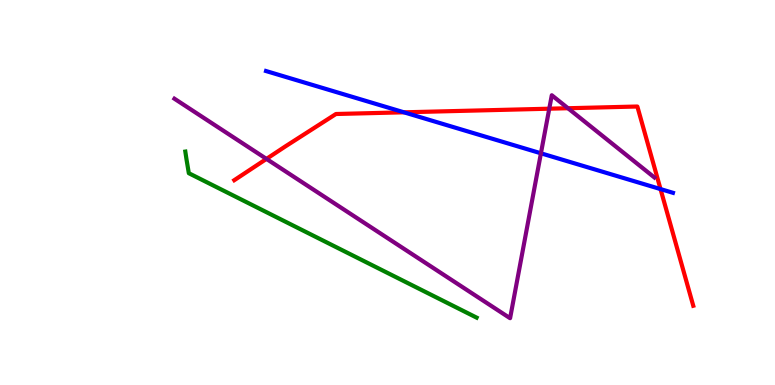[{'lines': ['blue', 'red'], 'intersections': [{'x': 5.21, 'y': 7.08}, {'x': 8.52, 'y': 5.09}]}, {'lines': ['green', 'red'], 'intersections': []}, {'lines': ['purple', 'red'], 'intersections': [{'x': 3.44, 'y': 5.87}, {'x': 7.09, 'y': 7.18}, {'x': 7.33, 'y': 7.19}]}, {'lines': ['blue', 'green'], 'intersections': []}, {'lines': ['blue', 'purple'], 'intersections': [{'x': 6.98, 'y': 6.02}]}, {'lines': ['green', 'purple'], 'intersections': []}]